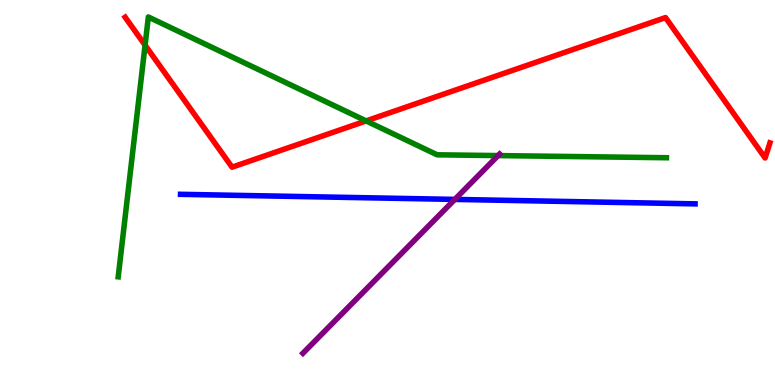[{'lines': ['blue', 'red'], 'intersections': []}, {'lines': ['green', 'red'], 'intersections': [{'x': 1.87, 'y': 8.83}, {'x': 4.72, 'y': 6.86}]}, {'lines': ['purple', 'red'], 'intersections': []}, {'lines': ['blue', 'green'], 'intersections': []}, {'lines': ['blue', 'purple'], 'intersections': [{'x': 5.87, 'y': 4.82}]}, {'lines': ['green', 'purple'], 'intersections': [{'x': 6.43, 'y': 5.96}]}]